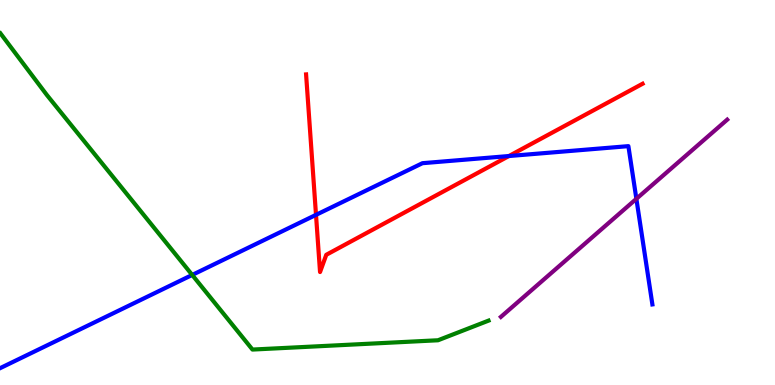[{'lines': ['blue', 'red'], 'intersections': [{'x': 4.08, 'y': 4.42}, {'x': 6.57, 'y': 5.95}]}, {'lines': ['green', 'red'], 'intersections': []}, {'lines': ['purple', 'red'], 'intersections': []}, {'lines': ['blue', 'green'], 'intersections': [{'x': 2.48, 'y': 2.86}]}, {'lines': ['blue', 'purple'], 'intersections': [{'x': 8.21, 'y': 4.84}]}, {'lines': ['green', 'purple'], 'intersections': []}]